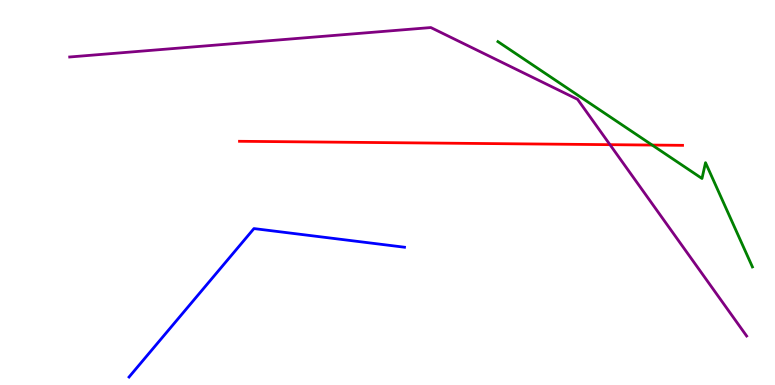[{'lines': ['blue', 'red'], 'intersections': []}, {'lines': ['green', 'red'], 'intersections': [{'x': 8.41, 'y': 6.23}]}, {'lines': ['purple', 'red'], 'intersections': [{'x': 7.87, 'y': 6.24}]}, {'lines': ['blue', 'green'], 'intersections': []}, {'lines': ['blue', 'purple'], 'intersections': []}, {'lines': ['green', 'purple'], 'intersections': []}]